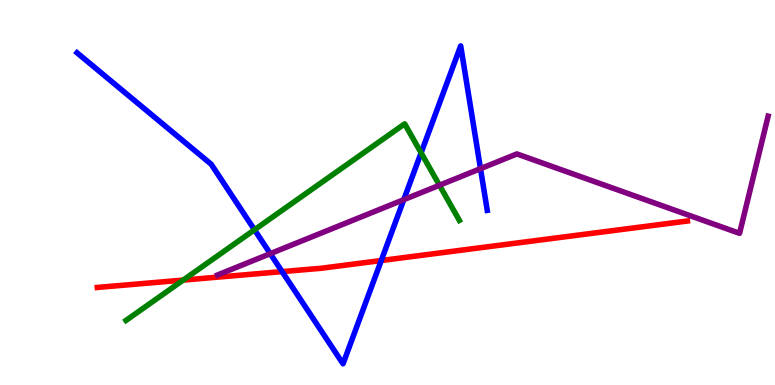[{'lines': ['blue', 'red'], 'intersections': [{'x': 3.64, 'y': 2.95}, {'x': 4.92, 'y': 3.23}]}, {'lines': ['green', 'red'], 'intersections': [{'x': 2.36, 'y': 2.72}]}, {'lines': ['purple', 'red'], 'intersections': []}, {'lines': ['blue', 'green'], 'intersections': [{'x': 3.28, 'y': 4.03}, {'x': 5.43, 'y': 6.03}]}, {'lines': ['blue', 'purple'], 'intersections': [{'x': 3.49, 'y': 3.41}, {'x': 5.21, 'y': 4.81}, {'x': 6.2, 'y': 5.62}]}, {'lines': ['green', 'purple'], 'intersections': [{'x': 5.67, 'y': 5.19}]}]